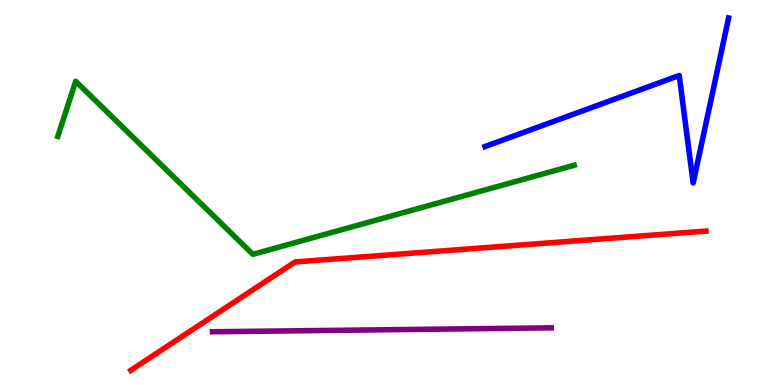[{'lines': ['blue', 'red'], 'intersections': []}, {'lines': ['green', 'red'], 'intersections': []}, {'lines': ['purple', 'red'], 'intersections': []}, {'lines': ['blue', 'green'], 'intersections': []}, {'lines': ['blue', 'purple'], 'intersections': []}, {'lines': ['green', 'purple'], 'intersections': []}]